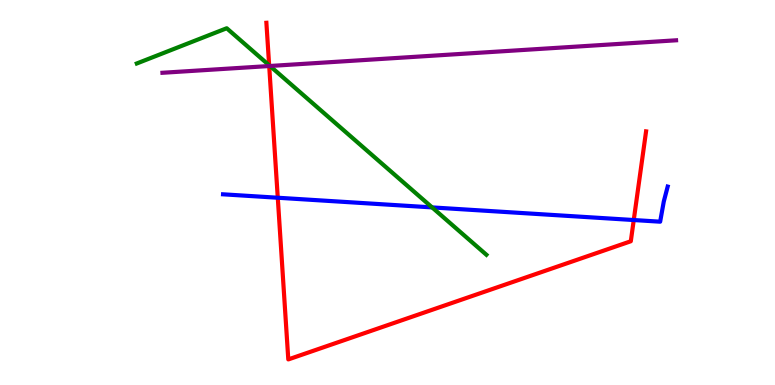[{'lines': ['blue', 'red'], 'intersections': [{'x': 3.58, 'y': 4.86}, {'x': 8.18, 'y': 4.28}]}, {'lines': ['green', 'red'], 'intersections': [{'x': 3.47, 'y': 8.3}]}, {'lines': ['purple', 'red'], 'intersections': [{'x': 3.47, 'y': 8.28}]}, {'lines': ['blue', 'green'], 'intersections': [{'x': 5.58, 'y': 4.61}]}, {'lines': ['blue', 'purple'], 'intersections': []}, {'lines': ['green', 'purple'], 'intersections': [{'x': 3.48, 'y': 8.29}]}]